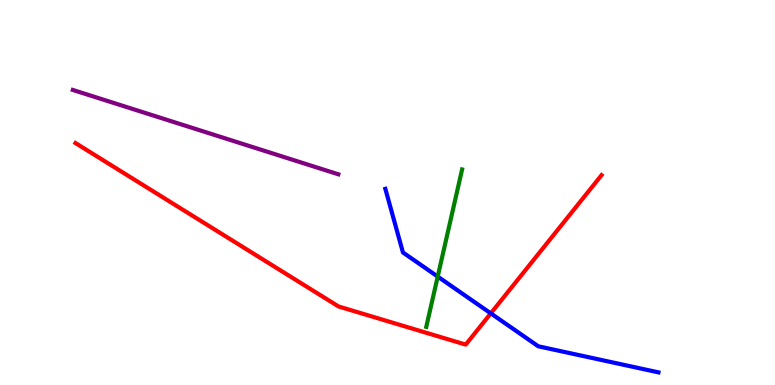[{'lines': ['blue', 'red'], 'intersections': [{'x': 6.33, 'y': 1.86}]}, {'lines': ['green', 'red'], 'intersections': []}, {'lines': ['purple', 'red'], 'intersections': []}, {'lines': ['blue', 'green'], 'intersections': [{'x': 5.65, 'y': 2.82}]}, {'lines': ['blue', 'purple'], 'intersections': []}, {'lines': ['green', 'purple'], 'intersections': []}]